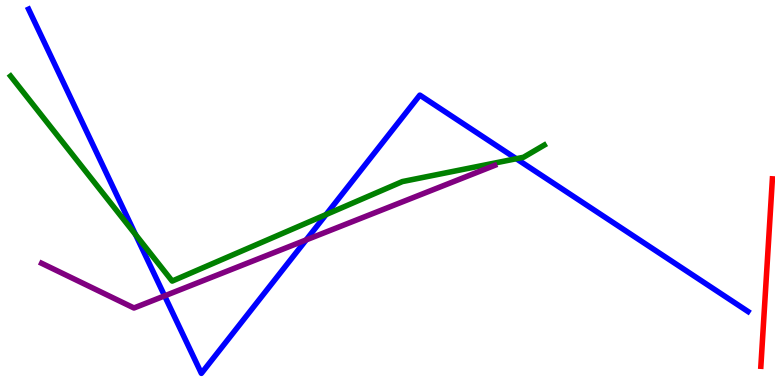[{'lines': ['blue', 'red'], 'intersections': []}, {'lines': ['green', 'red'], 'intersections': []}, {'lines': ['purple', 'red'], 'intersections': []}, {'lines': ['blue', 'green'], 'intersections': [{'x': 1.75, 'y': 3.91}, {'x': 4.21, 'y': 4.43}, {'x': 6.66, 'y': 5.88}]}, {'lines': ['blue', 'purple'], 'intersections': [{'x': 2.12, 'y': 2.32}, {'x': 3.95, 'y': 3.77}]}, {'lines': ['green', 'purple'], 'intersections': []}]